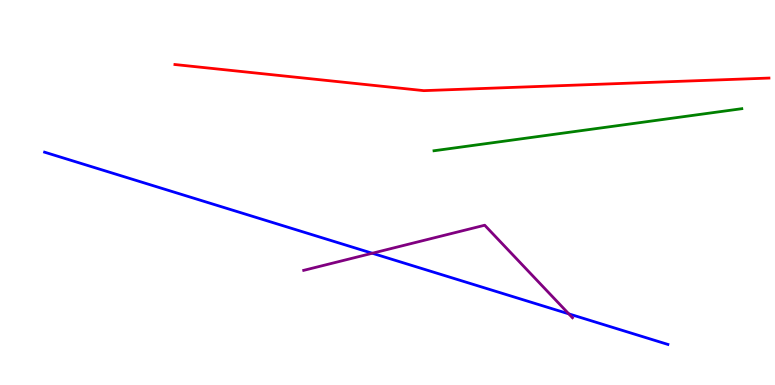[{'lines': ['blue', 'red'], 'intersections': []}, {'lines': ['green', 'red'], 'intersections': []}, {'lines': ['purple', 'red'], 'intersections': []}, {'lines': ['blue', 'green'], 'intersections': []}, {'lines': ['blue', 'purple'], 'intersections': [{'x': 4.8, 'y': 3.42}, {'x': 7.34, 'y': 1.85}]}, {'lines': ['green', 'purple'], 'intersections': []}]